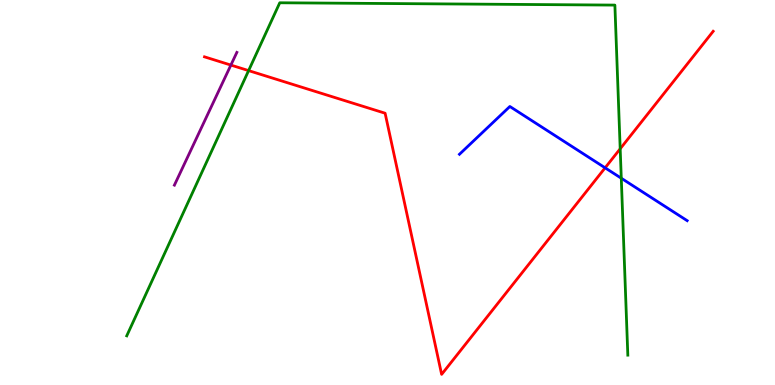[{'lines': ['blue', 'red'], 'intersections': [{'x': 7.81, 'y': 5.64}]}, {'lines': ['green', 'red'], 'intersections': [{'x': 3.21, 'y': 8.17}, {'x': 8.0, 'y': 6.14}]}, {'lines': ['purple', 'red'], 'intersections': [{'x': 2.98, 'y': 8.31}]}, {'lines': ['blue', 'green'], 'intersections': [{'x': 8.02, 'y': 5.37}]}, {'lines': ['blue', 'purple'], 'intersections': []}, {'lines': ['green', 'purple'], 'intersections': []}]